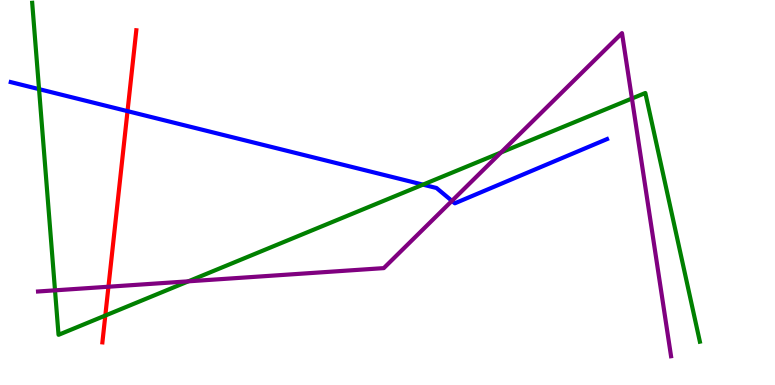[{'lines': ['blue', 'red'], 'intersections': [{'x': 1.65, 'y': 7.11}]}, {'lines': ['green', 'red'], 'intersections': [{'x': 1.36, 'y': 1.8}]}, {'lines': ['purple', 'red'], 'intersections': [{'x': 1.4, 'y': 2.55}]}, {'lines': ['blue', 'green'], 'intersections': [{'x': 0.504, 'y': 7.68}, {'x': 5.46, 'y': 5.2}]}, {'lines': ['blue', 'purple'], 'intersections': [{'x': 5.83, 'y': 4.78}]}, {'lines': ['green', 'purple'], 'intersections': [{'x': 0.71, 'y': 2.46}, {'x': 2.43, 'y': 2.69}, {'x': 6.46, 'y': 6.04}, {'x': 8.15, 'y': 7.44}]}]